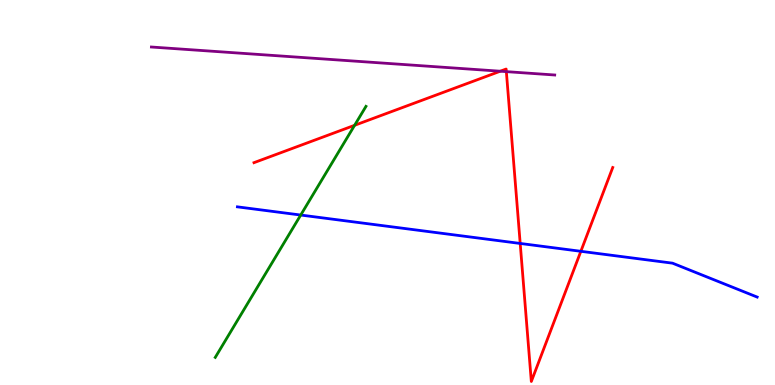[{'lines': ['blue', 'red'], 'intersections': [{'x': 6.71, 'y': 3.68}, {'x': 7.49, 'y': 3.47}]}, {'lines': ['green', 'red'], 'intersections': [{'x': 4.58, 'y': 6.75}]}, {'lines': ['purple', 'red'], 'intersections': [{'x': 6.46, 'y': 8.15}, {'x': 6.53, 'y': 8.14}]}, {'lines': ['blue', 'green'], 'intersections': [{'x': 3.88, 'y': 4.41}]}, {'lines': ['blue', 'purple'], 'intersections': []}, {'lines': ['green', 'purple'], 'intersections': []}]